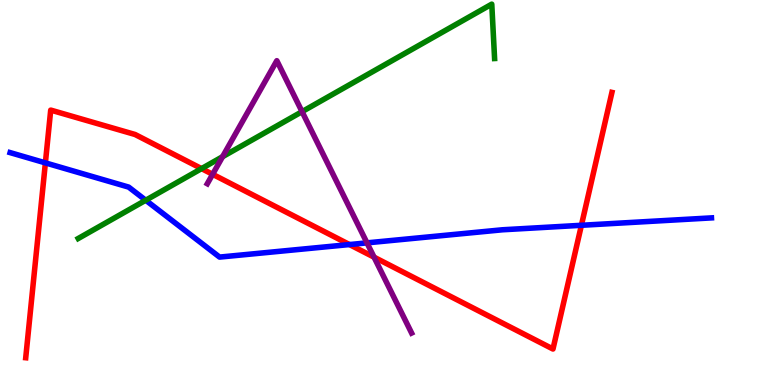[{'lines': ['blue', 'red'], 'intersections': [{'x': 0.586, 'y': 5.77}, {'x': 4.51, 'y': 3.65}, {'x': 7.5, 'y': 4.15}]}, {'lines': ['green', 'red'], 'intersections': [{'x': 2.6, 'y': 5.62}]}, {'lines': ['purple', 'red'], 'intersections': [{'x': 2.74, 'y': 5.47}, {'x': 4.83, 'y': 3.32}]}, {'lines': ['blue', 'green'], 'intersections': [{'x': 1.88, 'y': 4.8}]}, {'lines': ['blue', 'purple'], 'intersections': [{'x': 4.74, 'y': 3.69}]}, {'lines': ['green', 'purple'], 'intersections': [{'x': 2.87, 'y': 5.93}, {'x': 3.9, 'y': 7.1}]}]